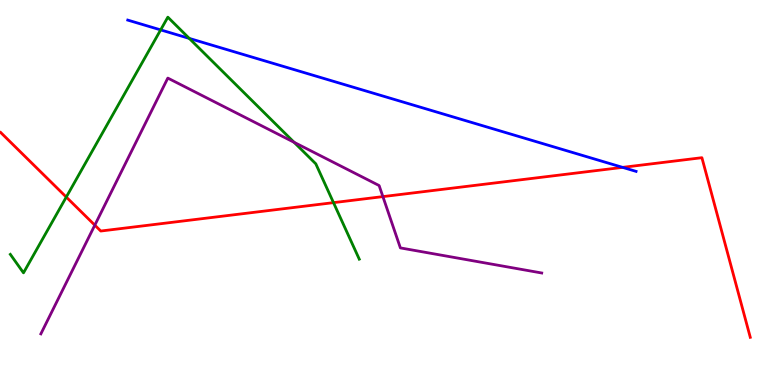[{'lines': ['blue', 'red'], 'intersections': [{'x': 8.03, 'y': 5.65}]}, {'lines': ['green', 'red'], 'intersections': [{'x': 0.855, 'y': 4.88}, {'x': 4.3, 'y': 4.74}]}, {'lines': ['purple', 'red'], 'intersections': [{'x': 1.22, 'y': 4.15}, {'x': 4.94, 'y': 4.89}]}, {'lines': ['blue', 'green'], 'intersections': [{'x': 2.07, 'y': 9.22}, {'x': 2.44, 'y': 9.0}]}, {'lines': ['blue', 'purple'], 'intersections': []}, {'lines': ['green', 'purple'], 'intersections': [{'x': 3.79, 'y': 6.3}]}]